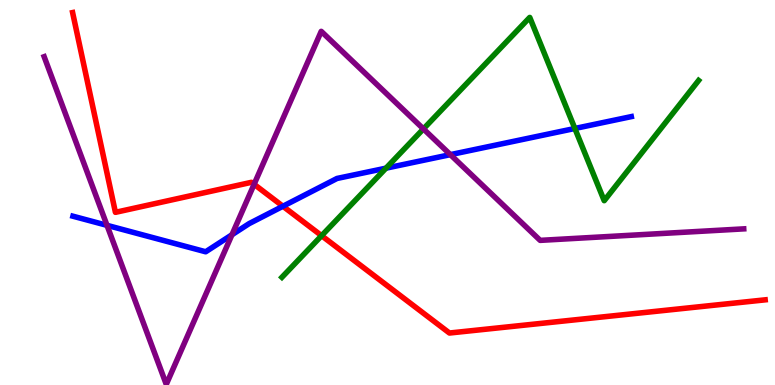[{'lines': ['blue', 'red'], 'intersections': [{'x': 3.65, 'y': 4.64}]}, {'lines': ['green', 'red'], 'intersections': [{'x': 4.15, 'y': 3.88}]}, {'lines': ['purple', 'red'], 'intersections': [{'x': 3.28, 'y': 5.21}]}, {'lines': ['blue', 'green'], 'intersections': [{'x': 4.98, 'y': 5.63}, {'x': 7.42, 'y': 6.66}]}, {'lines': ['blue', 'purple'], 'intersections': [{'x': 1.38, 'y': 4.15}, {'x': 2.99, 'y': 3.9}, {'x': 5.81, 'y': 5.98}]}, {'lines': ['green', 'purple'], 'intersections': [{'x': 5.46, 'y': 6.65}]}]